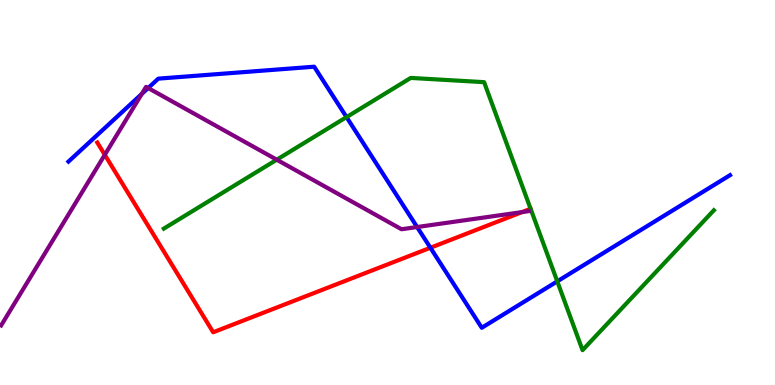[{'lines': ['blue', 'red'], 'intersections': [{'x': 5.55, 'y': 3.56}]}, {'lines': ['green', 'red'], 'intersections': []}, {'lines': ['purple', 'red'], 'intersections': [{'x': 1.35, 'y': 5.98}, {'x': 6.74, 'y': 4.49}]}, {'lines': ['blue', 'green'], 'intersections': [{'x': 4.47, 'y': 6.96}, {'x': 7.19, 'y': 2.69}]}, {'lines': ['blue', 'purple'], 'intersections': [{'x': 1.83, 'y': 7.56}, {'x': 1.91, 'y': 7.71}, {'x': 5.38, 'y': 4.1}]}, {'lines': ['green', 'purple'], 'intersections': [{'x': 3.57, 'y': 5.85}]}]